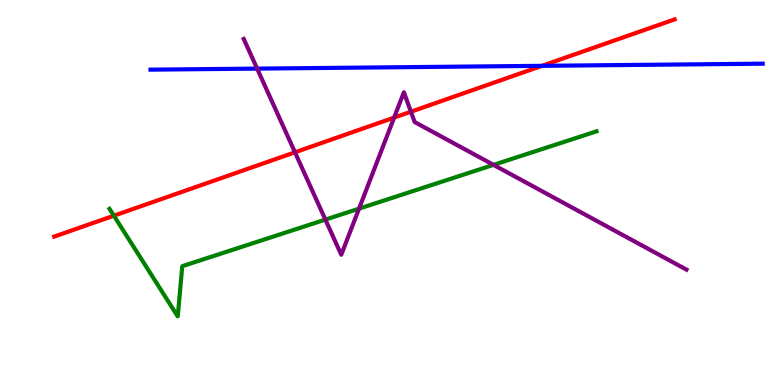[{'lines': ['blue', 'red'], 'intersections': [{'x': 6.99, 'y': 8.29}]}, {'lines': ['green', 'red'], 'intersections': [{'x': 1.47, 'y': 4.4}]}, {'lines': ['purple', 'red'], 'intersections': [{'x': 3.81, 'y': 6.04}, {'x': 5.09, 'y': 6.95}, {'x': 5.3, 'y': 7.1}]}, {'lines': ['blue', 'green'], 'intersections': []}, {'lines': ['blue', 'purple'], 'intersections': [{'x': 3.32, 'y': 8.22}]}, {'lines': ['green', 'purple'], 'intersections': [{'x': 4.2, 'y': 4.3}, {'x': 4.63, 'y': 4.58}, {'x': 6.37, 'y': 5.72}]}]